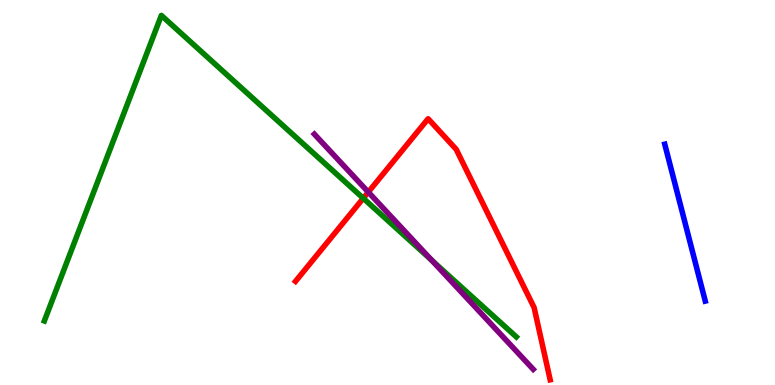[{'lines': ['blue', 'red'], 'intersections': []}, {'lines': ['green', 'red'], 'intersections': [{'x': 4.69, 'y': 4.85}]}, {'lines': ['purple', 'red'], 'intersections': [{'x': 4.75, 'y': 5.01}]}, {'lines': ['blue', 'green'], 'intersections': []}, {'lines': ['blue', 'purple'], 'intersections': []}, {'lines': ['green', 'purple'], 'intersections': [{'x': 5.57, 'y': 3.24}]}]